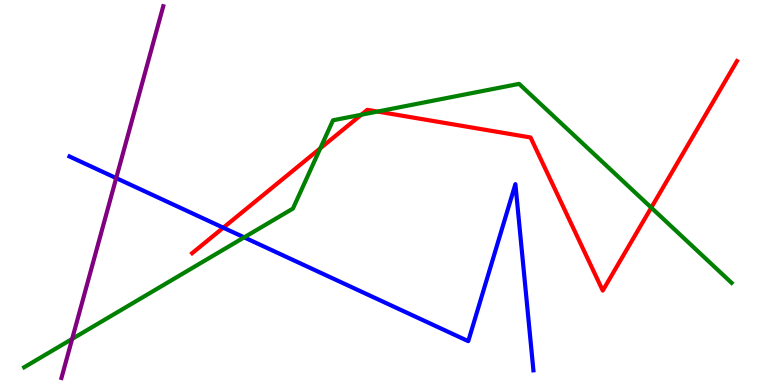[{'lines': ['blue', 'red'], 'intersections': [{'x': 2.88, 'y': 4.09}]}, {'lines': ['green', 'red'], 'intersections': [{'x': 4.13, 'y': 6.15}, {'x': 4.66, 'y': 7.02}, {'x': 4.87, 'y': 7.1}, {'x': 8.4, 'y': 4.61}]}, {'lines': ['purple', 'red'], 'intersections': []}, {'lines': ['blue', 'green'], 'intersections': [{'x': 3.15, 'y': 3.83}]}, {'lines': ['blue', 'purple'], 'intersections': [{'x': 1.5, 'y': 5.37}]}, {'lines': ['green', 'purple'], 'intersections': [{'x': 0.931, 'y': 1.2}]}]